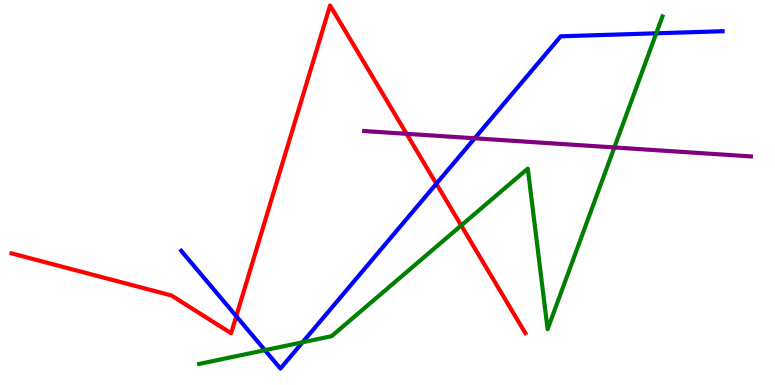[{'lines': ['blue', 'red'], 'intersections': [{'x': 3.05, 'y': 1.79}, {'x': 5.63, 'y': 5.23}]}, {'lines': ['green', 'red'], 'intersections': [{'x': 5.95, 'y': 4.14}]}, {'lines': ['purple', 'red'], 'intersections': [{'x': 5.25, 'y': 6.52}]}, {'lines': ['blue', 'green'], 'intersections': [{'x': 3.42, 'y': 0.905}, {'x': 3.9, 'y': 1.11}, {'x': 8.47, 'y': 9.13}]}, {'lines': ['blue', 'purple'], 'intersections': [{'x': 6.13, 'y': 6.41}]}, {'lines': ['green', 'purple'], 'intersections': [{'x': 7.93, 'y': 6.17}]}]